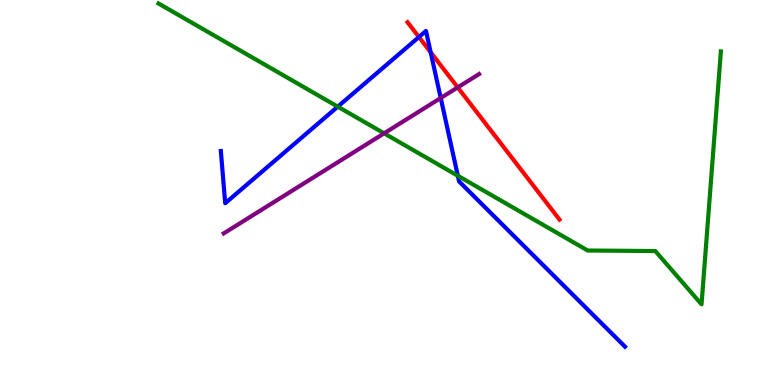[{'lines': ['blue', 'red'], 'intersections': [{'x': 5.41, 'y': 9.04}, {'x': 5.56, 'y': 8.64}]}, {'lines': ['green', 'red'], 'intersections': []}, {'lines': ['purple', 'red'], 'intersections': [{'x': 5.91, 'y': 7.73}]}, {'lines': ['blue', 'green'], 'intersections': [{'x': 4.36, 'y': 7.23}, {'x': 5.91, 'y': 5.43}]}, {'lines': ['blue', 'purple'], 'intersections': [{'x': 5.69, 'y': 7.45}]}, {'lines': ['green', 'purple'], 'intersections': [{'x': 4.96, 'y': 6.54}]}]